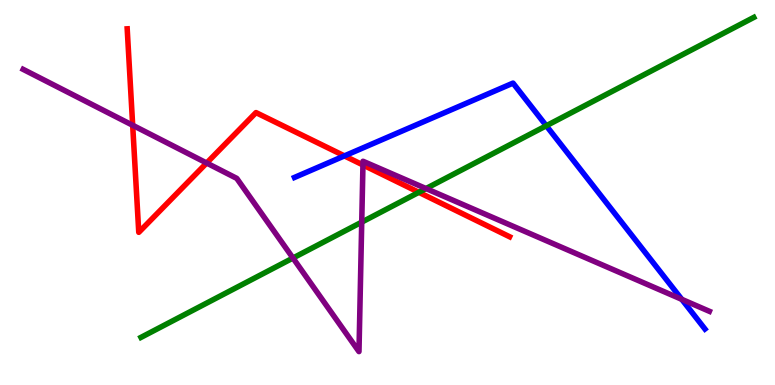[{'lines': ['blue', 'red'], 'intersections': [{'x': 4.44, 'y': 5.95}]}, {'lines': ['green', 'red'], 'intersections': [{'x': 5.4, 'y': 5.0}]}, {'lines': ['purple', 'red'], 'intersections': [{'x': 1.71, 'y': 6.75}, {'x': 2.67, 'y': 5.77}, {'x': 4.68, 'y': 5.72}]}, {'lines': ['blue', 'green'], 'intersections': [{'x': 7.05, 'y': 6.73}]}, {'lines': ['blue', 'purple'], 'intersections': [{'x': 8.8, 'y': 2.22}]}, {'lines': ['green', 'purple'], 'intersections': [{'x': 3.78, 'y': 3.3}, {'x': 4.67, 'y': 4.23}, {'x': 5.5, 'y': 5.1}]}]